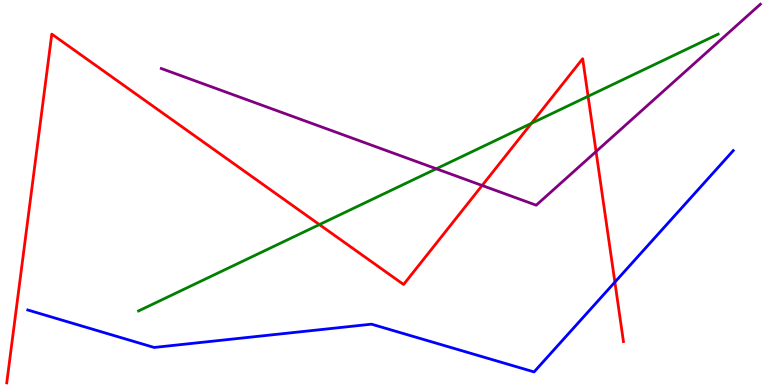[{'lines': ['blue', 'red'], 'intersections': [{'x': 7.93, 'y': 2.67}]}, {'lines': ['green', 'red'], 'intersections': [{'x': 4.12, 'y': 4.17}, {'x': 6.86, 'y': 6.8}, {'x': 7.59, 'y': 7.5}]}, {'lines': ['purple', 'red'], 'intersections': [{'x': 6.22, 'y': 5.18}, {'x': 7.69, 'y': 6.06}]}, {'lines': ['blue', 'green'], 'intersections': []}, {'lines': ['blue', 'purple'], 'intersections': []}, {'lines': ['green', 'purple'], 'intersections': [{'x': 5.63, 'y': 5.62}]}]